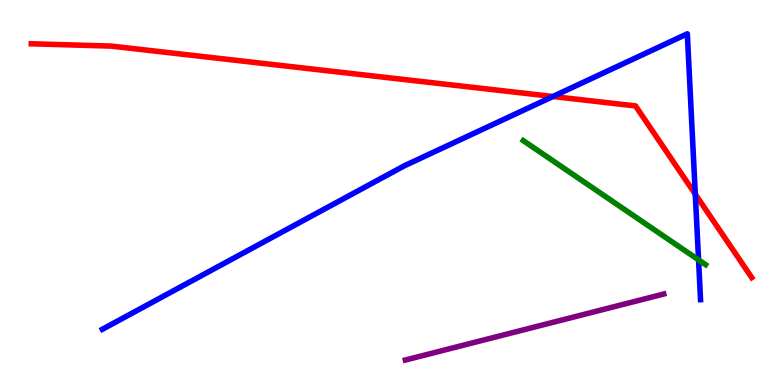[{'lines': ['blue', 'red'], 'intersections': [{'x': 7.13, 'y': 7.49}, {'x': 8.97, 'y': 4.96}]}, {'lines': ['green', 'red'], 'intersections': []}, {'lines': ['purple', 'red'], 'intersections': []}, {'lines': ['blue', 'green'], 'intersections': [{'x': 9.01, 'y': 3.25}]}, {'lines': ['blue', 'purple'], 'intersections': []}, {'lines': ['green', 'purple'], 'intersections': []}]